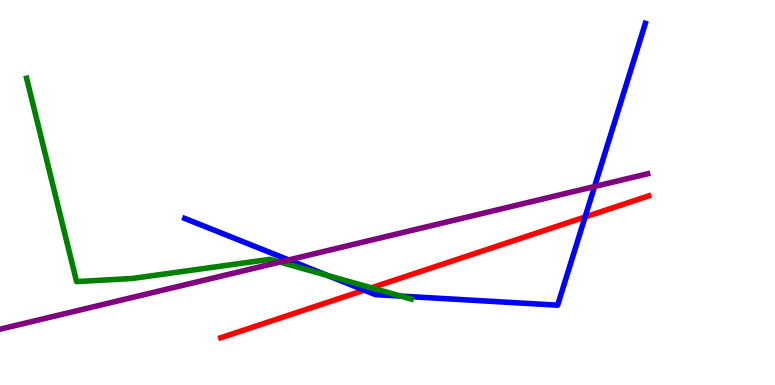[{'lines': ['blue', 'red'], 'intersections': [{'x': 4.7, 'y': 2.46}, {'x': 7.55, 'y': 4.36}]}, {'lines': ['green', 'red'], 'intersections': [{'x': 4.79, 'y': 2.52}]}, {'lines': ['purple', 'red'], 'intersections': []}, {'lines': ['blue', 'green'], 'intersections': [{'x': 4.23, 'y': 2.84}, {'x': 5.17, 'y': 2.31}]}, {'lines': ['blue', 'purple'], 'intersections': [{'x': 3.72, 'y': 3.25}, {'x': 7.67, 'y': 5.16}]}, {'lines': ['green', 'purple'], 'intersections': [{'x': 3.61, 'y': 3.19}]}]